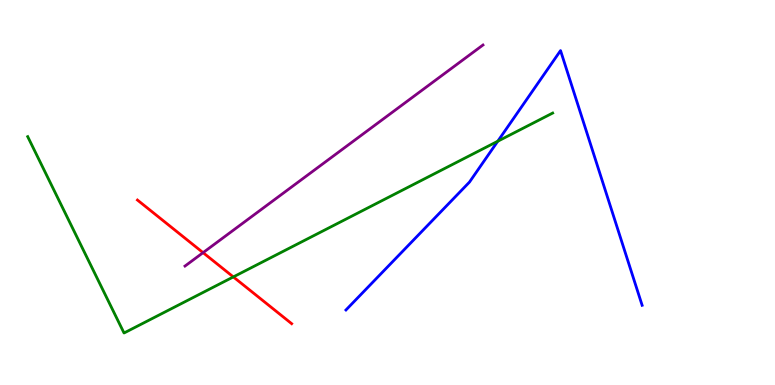[{'lines': ['blue', 'red'], 'intersections': []}, {'lines': ['green', 'red'], 'intersections': [{'x': 3.01, 'y': 2.81}]}, {'lines': ['purple', 'red'], 'intersections': [{'x': 2.62, 'y': 3.44}]}, {'lines': ['blue', 'green'], 'intersections': [{'x': 6.42, 'y': 6.33}]}, {'lines': ['blue', 'purple'], 'intersections': []}, {'lines': ['green', 'purple'], 'intersections': []}]